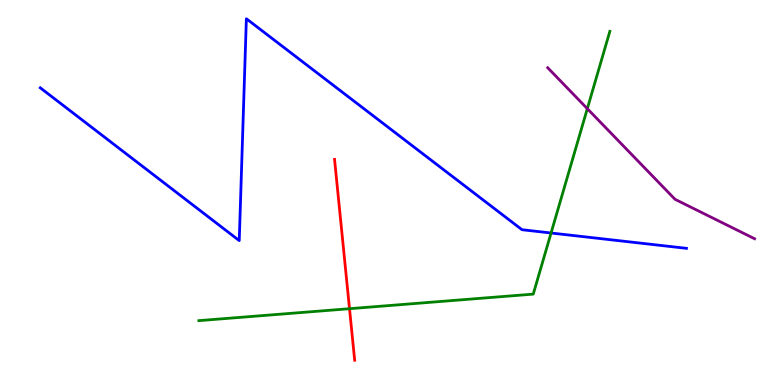[{'lines': ['blue', 'red'], 'intersections': []}, {'lines': ['green', 'red'], 'intersections': [{'x': 4.51, 'y': 1.98}]}, {'lines': ['purple', 'red'], 'intersections': []}, {'lines': ['blue', 'green'], 'intersections': [{'x': 7.11, 'y': 3.95}]}, {'lines': ['blue', 'purple'], 'intersections': []}, {'lines': ['green', 'purple'], 'intersections': [{'x': 7.58, 'y': 7.18}]}]